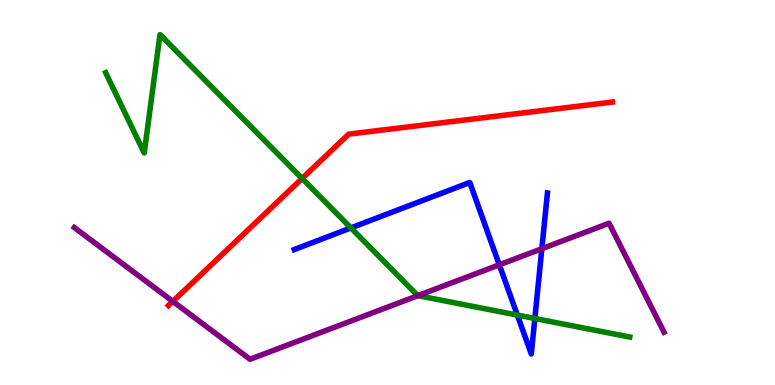[{'lines': ['blue', 'red'], 'intersections': []}, {'lines': ['green', 'red'], 'intersections': [{'x': 3.9, 'y': 5.36}]}, {'lines': ['purple', 'red'], 'intersections': [{'x': 2.23, 'y': 2.17}]}, {'lines': ['blue', 'green'], 'intersections': [{'x': 4.53, 'y': 4.08}, {'x': 6.68, 'y': 1.82}, {'x': 6.9, 'y': 1.73}]}, {'lines': ['blue', 'purple'], 'intersections': [{'x': 6.44, 'y': 3.12}, {'x': 6.99, 'y': 3.54}]}, {'lines': ['green', 'purple'], 'intersections': [{'x': 5.39, 'y': 2.32}]}]